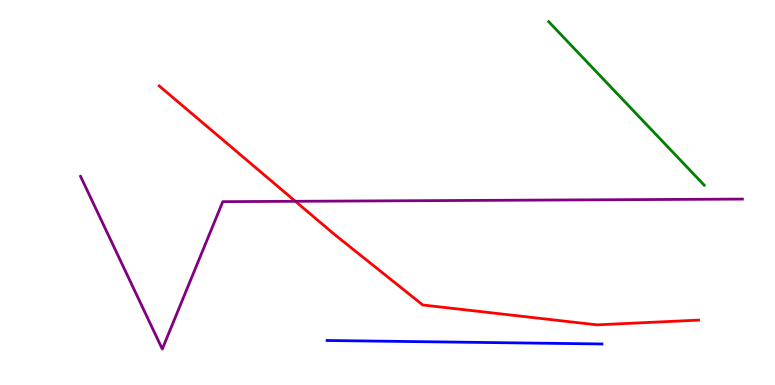[{'lines': ['blue', 'red'], 'intersections': []}, {'lines': ['green', 'red'], 'intersections': []}, {'lines': ['purple', 'red'], 'intersections': [{'x': 3.81, 'y': 4.77}]}, {'lines': ['blue', 'green'], 'intersections': []}, {'lines': ['blue', 'purple'], 'intersections': []}, {'lines': ['green', 'purple'], 'intersections': []}]